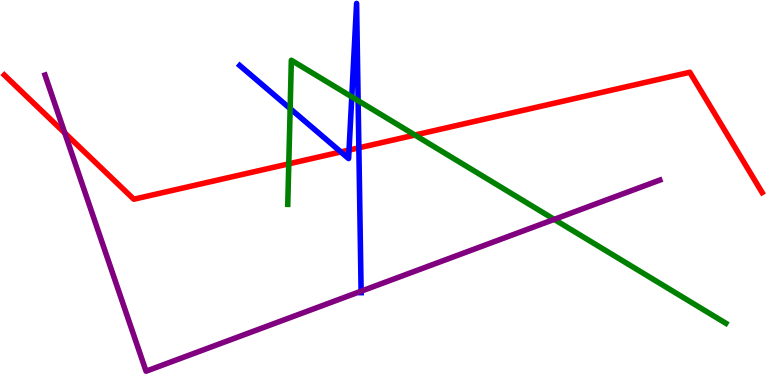[{'lines': ['blue', 'red'], 'intersections': [{'x': 4.4, 'y': 6.05}, {'x': 4.5, 'y': 6.1}, {'x': 4.63, 'y': 6.16}]}, {'lines': ['green', 'red'], 'intersections': [{'x': 3.73, 'y': 5.74}, {'x': 5.35, 'y': 6.49}]}, {'lines': ['purple', 'red'], 'intersections': [{'x': 0.836, 'y': 6.55}]}, {'lines': ['blue', 'green'], 'intersections': [{'x': 3.74, 'y': 7.18}, {'x': 4.54, 'y': 7.48}, {'x': 4.62, 'y': 7.38}]}, {'lines': ['blue', 'purple'], 'intersections': [{'x': 4.66, 'y': 2.44}]}, {'lines': ['green', 'purple'], 'intersections': [{'x': 7.15, 'y': 4.3}]}]